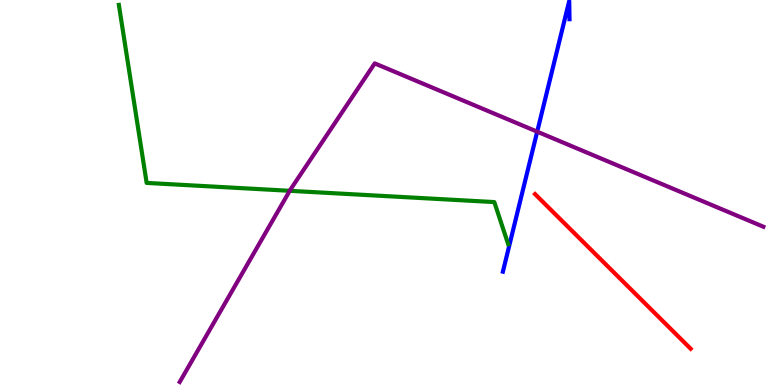[{'lines': ['blue', 'red'], 'intersections': []}, {'lines': ['green', 'red'], 'intersections': []}, {'lines': ['purple', 'red'], 'intersections': []}, {'lines': ['blue', 'green'], 'intersections': []}, {'lines': ['blue', 'purple'], 'intersections': [{'x': 6.93, 'y': 6.58}]}, {'lines': ['green', 'purple'], 'intersections': [{'x': 3.74, 'y': 5.04}]}]